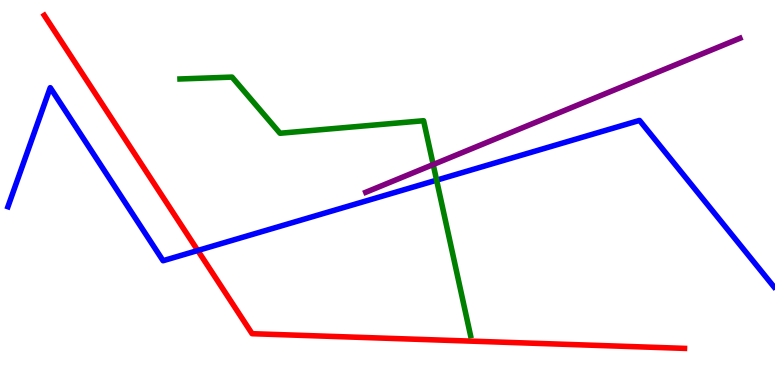[{'lines': ['blue', 'red'], 'intersections': [{'x': 2.55, 'y': 3.49}]}, {'lines': ['green', 'red'], 'intersections': []}, {'lines': ['purple', 'red'], 'intersections': []}, {'lines': ['blue', 'green'], 'intersections': [{'x': 5.63, 'y': 5.32}]}, {'lines': ['blue', 'purple'], 'intersections': []}, {'lines': ['green', 'purple'], 'intersections': [{'x': 5.59, 'y': 5.73}]}]